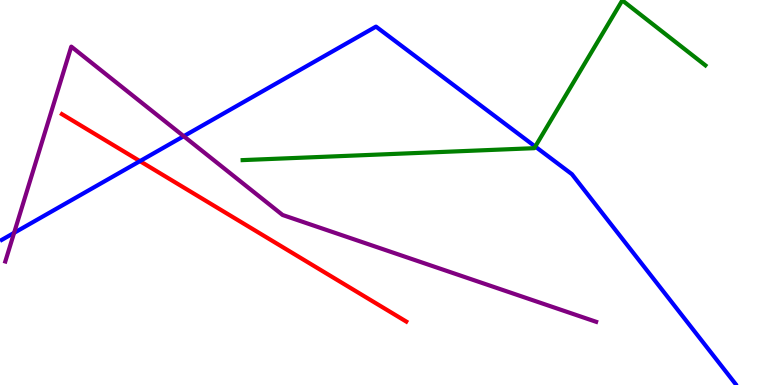[{'lines': ['blue', 'red'], 'intersections': [{'x': 1.81, 'y': 5.81}]}, {'lines': ['green', 'red'], 'intersections': []}, {'lines': ['purple', 'red'], 'intersections': []}, {'lines': ['blue', 'green'], 'intersections': [{'x': 6.91, 'y': 6.19}]}, {'lines': ['blue', 'purple'], 'intersections': [{'x': 0.182, 'y': 3.95}, {'x': 2.37, 'y': 6.46}]}, {'lines': ['green', 'purple'], 'intersections': []}]